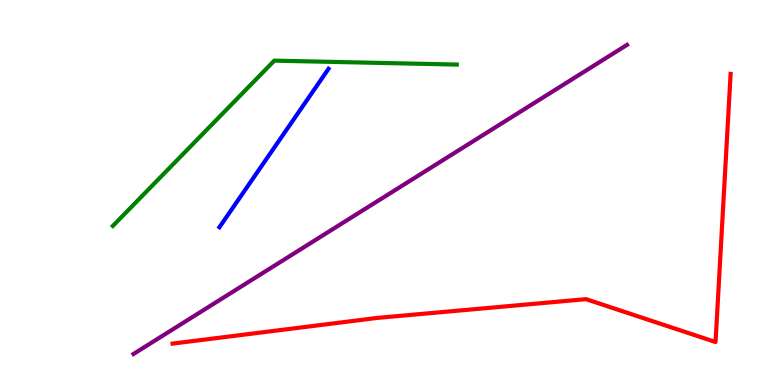[{'lines': ['blue', 'red'], 'intersections': []}, {'lines': ['green', 'red'], 'intersections': []}, {'lines': ['purple', 'red'], 'intersections': []}, {'lines': ['blue', 'green'], 'intersections': []}, {'lines': ['blue', 'purple'], 'intersections': []}, {'lines': ['green', 'purple'], 'intersections': []}]